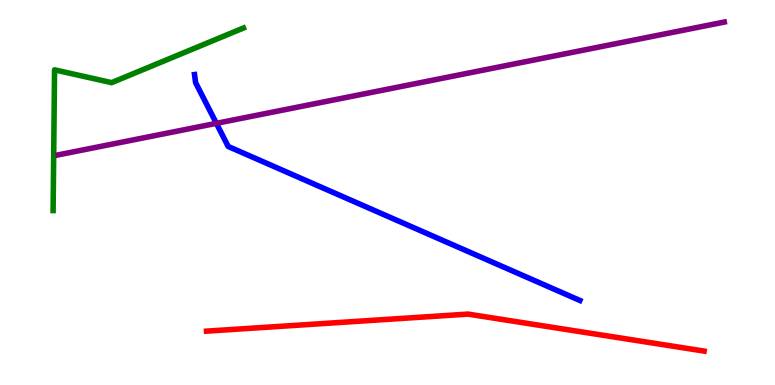[{'lines': ['blue', 'red'], 'intersections': []}, {'lines': ['green', 'red'], 'intersections': []}, {'lines': ['purple', 'red'], 'intersections': []}, {'lines': ['blue', 'green'], 'intersections': []}, {'lines': ['blue', 'purple'], 'intersections': [{'x': 2.79, 'y': 6.8}]}, {'lines': ['green', 'purple'], 'intersections': []}]